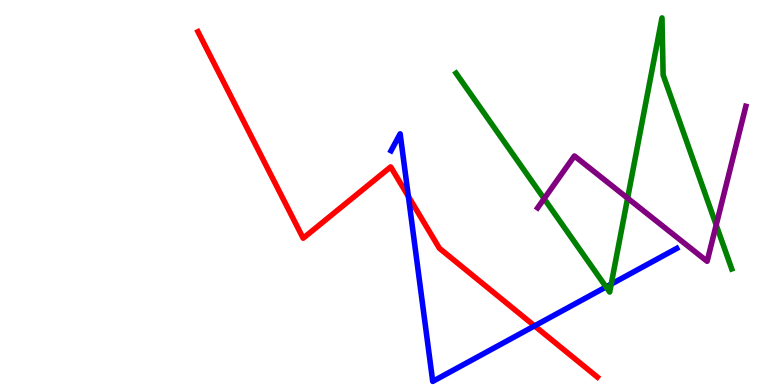[{'lines': ['blue', 'red'], 'intersections': [{'x': 5.27, 'y': 4.9}, {'x': 6.9, 'y': 1.54}]}, {'lines': ['green', 'red'], 'intersections': []}, {'lines': ['purple', 'red'], 'intersections': []}, {'lines': ['blue', 'green'], 'intersections': [{'x': 7.82, 'y': 2.55}, {'x': 7.89, 'y': 2.62}]}, {'lines': ['blue', 'purple'], 'intersections': []}, {'lines': ['green', 'purple'], 'intersections': [{'x': 7.02, 'y': 4.84}, {'x': 8.1, 'y': 4.85}, {'x': 9.24, 'y': 4.16}]}]